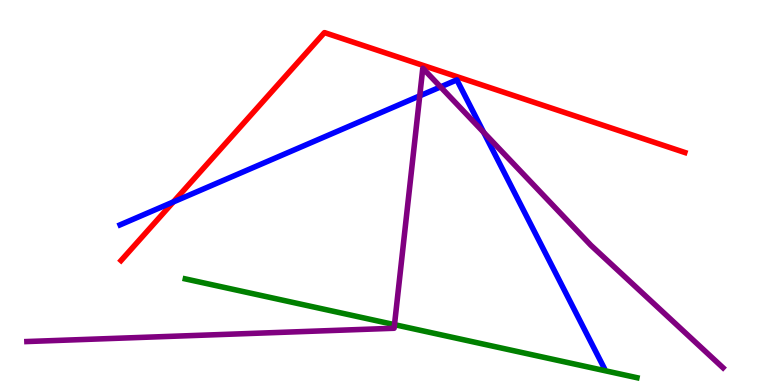[{'lines': ['blue', 'red'], 'intersections': [{'x': 2.24, 'y': 4.76}]}, {'lines': ['green', 'red'], 'intersections': []}, {'lines': ['purple', 'red'], 'intersections': []}, {'lines': ['blue', 'green'], 'intersections': []}, {'lines': ['blue', 'purple'], 'intersections': [{'x': 5.42, 'y': 7.51}, {'x': 5.68, 'y': 7.74}, {'x': 6.24, 'y': 6.56}]}, {'lines': ['green', 'purple'], 'intersections': [{'x': 5.09, 'y': 1.57}]}]